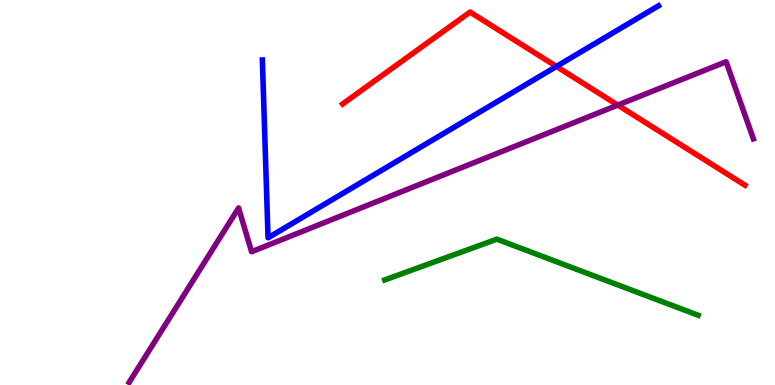[{'lines': ['blue', 'red'], 'intersections': [{'x': 7.18, 'y': 8.27}]}, {'lines': ['green', 'red'], 'intersections': []}, {'lines': ['purple', 'red'], 'intersections': [{'x': 7.97, 'y': 7.27}]}, {'lines': ['blue', 'green'], 'intersections': []}, {'lines': ['blue', 'purple'], 'intersections': []}, {'lines': ['green', 'purple'], 'intersections': []}]